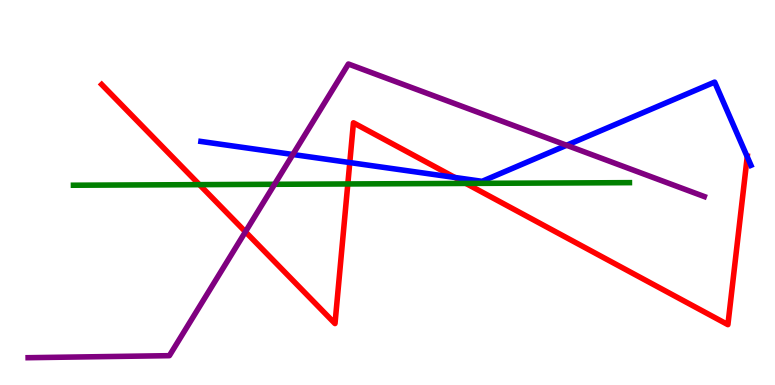[{'lines': ['blue', 'red'], 'intersections': [{'x': 4.51, 'y': 5.78}, {'x': 5.87, 'y': 5.39}, {'x': 9.64, 'y': 5.93}]}, {'lines': ['green', 'red'], 'intersections': [{'x': 2.57, 'y': 5.2}, {'x': 4.49, 'y': 5.22}, {'x': 6.01, 'y': 5.24}]}, {'lines': ['purple', 'red'], 'intersections': [{'x': 3.17, 'y': 3.98}]}, {'lines': ['blue', 'green'], 'intersections': []}, {'lines': ['blue', 'purple'], 'intersections': [{'x': 3.78, 'y': 5.99}, {'x': 7.31, 'y': 6.23}]}, {'lines': ['green', 'purple'], 'intersections': [{'x': 3.54, 'y': 5.21}]}]